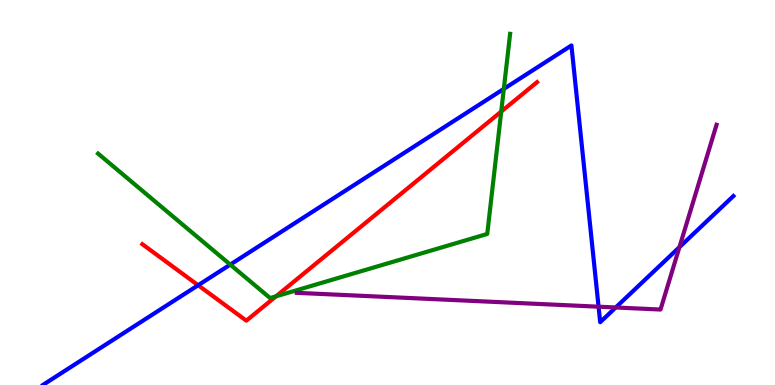[{'lines': ['blue', 'red'], 'intersections': [{'x': 2.56, 'y': 2.59}]}, {'lines': ['green', 'red'], 'intersections': [{'x': 3.56, 'y': 2.3}, {'x': 6.47, 'y': 7.1}]}, {'lines': ['purple', 'red'], 'intersections': []}, {'lines': ['blue', 'green'], 'intersections': [{'x': 2.97, 'y': 3.13}, {'x': 6.5, 'y': 7.69}]}, {'lines': ['blue', 'purple'], 'intersections': [{'x': 7.72, 'y': 2.03}, {'x': 7.94, 'y': 2.01}, {'x': 8.77, 'y': 3.58}]}, {'lines': ['green', 'purple'], 'intersections': []}]